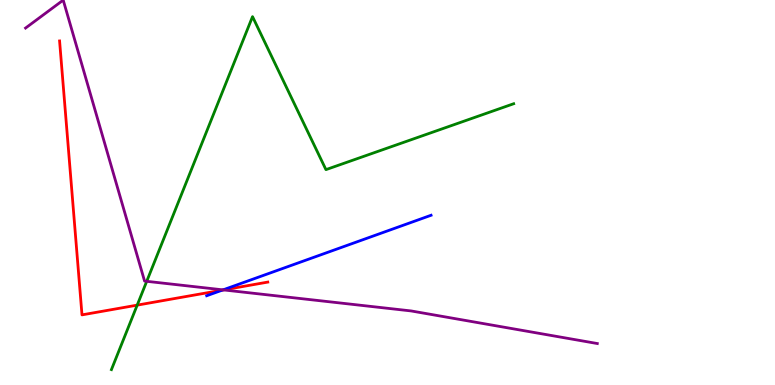[{'lines': ['blue', 'red'], 'intersections': [{'x': 2.87, 'y': 2.47}]}, {'lines': ['green', 'red'], 'intersections': [{'x': 1.77, 'y': 2.07}]}, {'lines': ['purple', 'red'], 'intersections': [{'x': 2.88, 'y': 2.47}]}, {'lines': ['blue', 'green'], 'intersections': []}, {'lines': ['blue', 'purple'], 'intersections': [{'x': 2.88, 'y': 2.47}]}, {'lines': ['green', 'purple'], 'intersections': [{'x': 1.89, 'y': 2.69}]}]